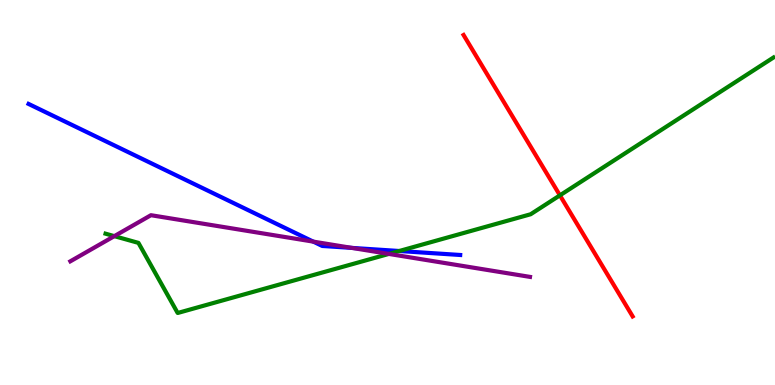[{'lines': ['blue', 'red'], 'intersections': []}, {'lines': ['green', 'red'], 'intersections': [{'x': 7.22, 'y': 4.93}]}, {'lines': ['purple', 'red'], 'intersections': []}, {'lines': ['blue', 'green'], 'intersections': [{'x': 5.15, 'y': 3.48}]}, {'lines': ['blue', 'purple'], 'intersections': [{'x': 4.04, 'y': 3.72}, {'x': 4.54, 'y': 3.56}]}, {'lines': ['green', 'purple'], 'intersections': [{'x': 1.48, 'y': 3.87}, {'x': 5.02, 'y': 3.4}]}]